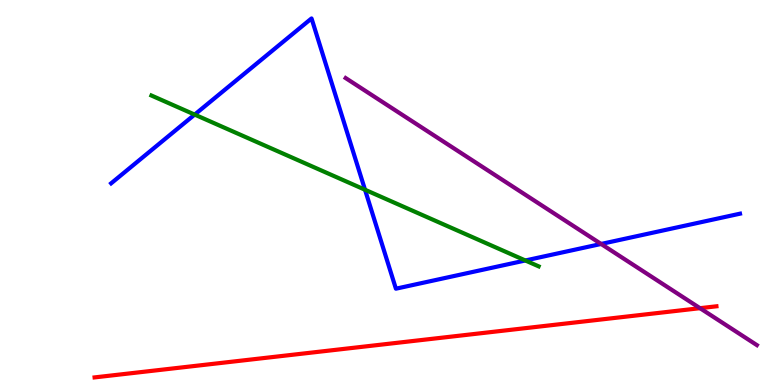[{'lines': ['blue', 'red'], 'intersections': []}, {'lines': ['green', 'red'], 'intersections': []}, {'lines': ['purple', 'red'], 'intersections': [{'x': 9.03, 'y': 2.0}]}, {'lines': ['blue', 'green'], 'intersections': [{'x': 2.51, 'y': 7.02}, {'x': 4.71, 'y': 5.07}, {'x': 6.78, 'y': 3.23}]}, {'lines': ['blue', 'purple'], 'intersections': [{'x': 7.76, 'y': 3.66}]}, {'lines': ['green', 'purple'], 'intersections': []}]